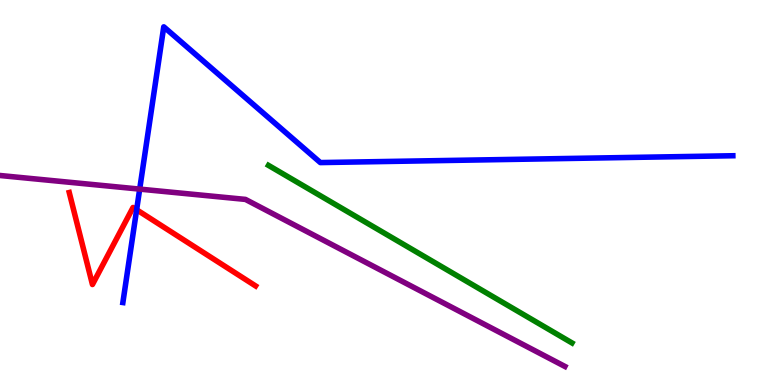[{'lines': ['blue', 'red'], 'intersections': [{'x': 1.76, 'y': 4.55}]}, {'lines': ['green', 'red'], 'intersections': []}, {'lines': ['purple', 'red'], 'intersections': []}, {'lines': ['blue', 'green'], 'intersections': []}, {'lines': ['blue', 'purple'], 'intersections': [{'x': 1.8, 'y': 5.09}]}, {'lines': ['green', 'purple'], 'intersections': []}]